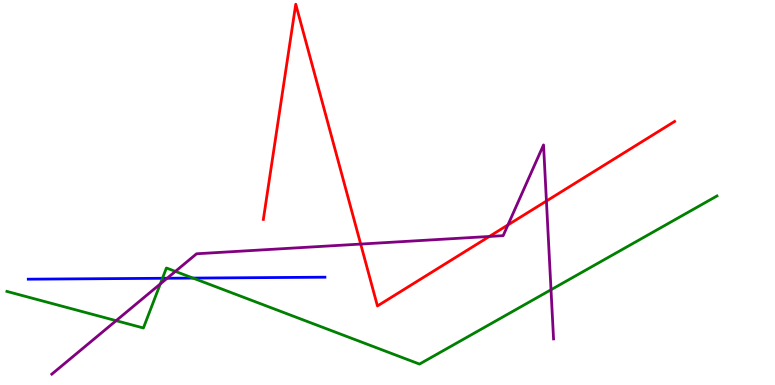[{'lines': ['blue', 'red'], 'intersections': []}, {'lines': ['green', 'red'], 'intersections': []}, {'lines': ['purple', 'red'], 'intersections': [{'x': 4.65, 'y': 3.66}, {'x': 6.31, 'y': 3.86}, {'x': 6.55, 'y': 4.16}, {'x': 7.05, 'y': 4.78}]}, {'lines': ['blue', 'green'], 'intersections': [{'x': 2.1, 'y': 2.77}, {'x': 2.49, 'y': 2.78}]}, {'lines': ['blue', 'purple'], 'intersections': [{'x': 2.16, 'y': 2.77}]}, {'lines': ['green', 'purple'], 'intersections': [{'x': 1.5, 'y': 1.67}, {'x': 2.07, 'y': 2.63}, {'x': 2.26, 'y': 2.95}, {'x': 7.11, 'y': 2.47}]}]